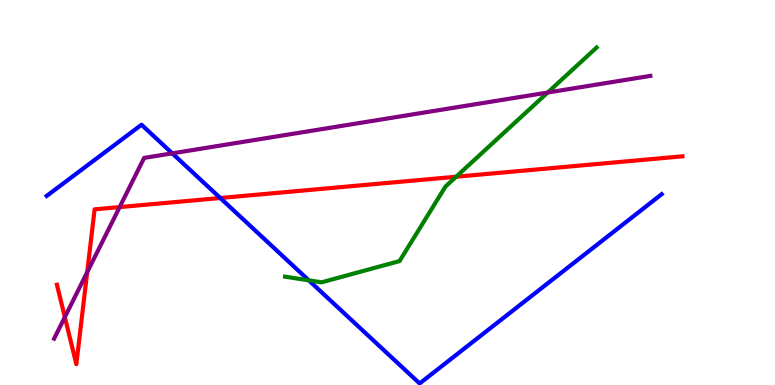[{'lines': ['blue', 'red'], 'intersections': [{'x': 2.84, 'y': 4.86}]}, {'lines': ['green', 'red'], 'intersections': [{'x': 5.89, 'y': 5.41}]}, {'lines': ['purple', 'red'], 'intersections': [{'x': 0.837, 'y': 1.76}, {'x': 1.13, 'y': 2.93}, {'x': 1.54, 'y': 4.62}]}, {'lines': ['blue', 'green'], 'intersections': [{'x': 3.98, 'y': 2.72}]}, {'lines': ['blue', 'purple'], 'intersections': [{'x': 2.22, 'y': 6.02}]}, {'lines': ['green', 'purple'], 'intersections': [{'x': 7.07, 'y': 7.6}]}]